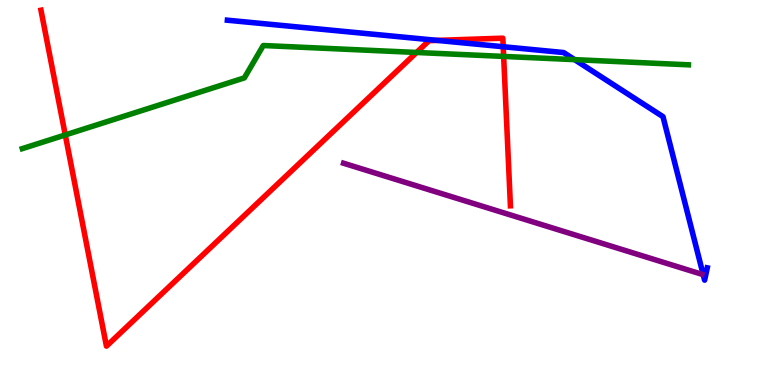[{'lines': ['blue', 'red'], 'intersections': [{'x': 5.64, 'y': 8.95}, {'x': 6.49, 'y': 8.79}]}, {'lines': ['green', 'red'], 'intersections': [{'x': 0.842, 'y': 6.49}, {'x': 5.38, 'y': 8.64}, {'x': 6.5, 'y': 8.53}]}, {'lines': ['purple', 'red'], 'intersections': []}, {'lines': ['blue', 'green'], 'intersections': [{'x': 7.41, 'y': 8.45}]}, {'lines': ['blue', 'purple'], 'intersections': []}, {'lines': ['green', 'purple'], 'intersections': []}]